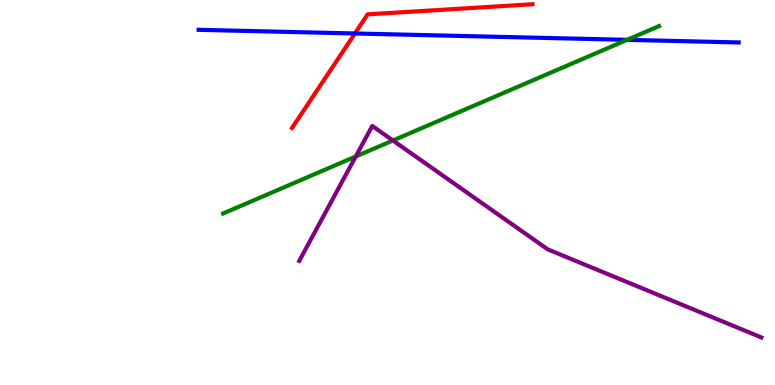[{'lines': ['blue', 'red'], 'intersections': [{'x': 4.58, 'y': 9.13}]}, {'lines': ['green', 'red'], 'intersections': []}, {'lines': ['purple', 'red'], 'intersections': []}, {'lines': ['blue', 'green'], 'intersections': [{'x': 8.09, 'y': 8.97}]}, {'lines': ['blue', 'purple'], 'intersections': []}, {'lines': ['green', 'purple'], 'intersections': [{'x': 4.59, 'y': 5.94}, {'x': 5.07, 'y': 6.35}]}]